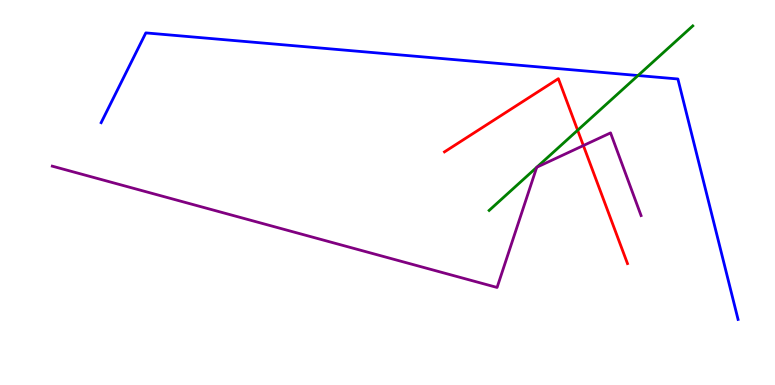[{'lines': ['blue', 'red'], 'intersections': []}, {'lines': ['green', 'red'], 'intersections': [{'x': 7.45, 'y': 6.62}]}, {'lines': ['purple', 'red'], 'intersections': [{'x': 7.53, 'y': 6.22}]}, {'lines': ['blue', 'green'], 'intersections': [{'x': 8.23, 'y': 8.04}]}, {'lines': ['blue', 'purple'], 'intersections': []}, {'lines': ['green', 'purple'], 'intersections': [{'x': 6.93, 'y': 5.65}, {'x': 6.93, 'y': 5.66}]}]